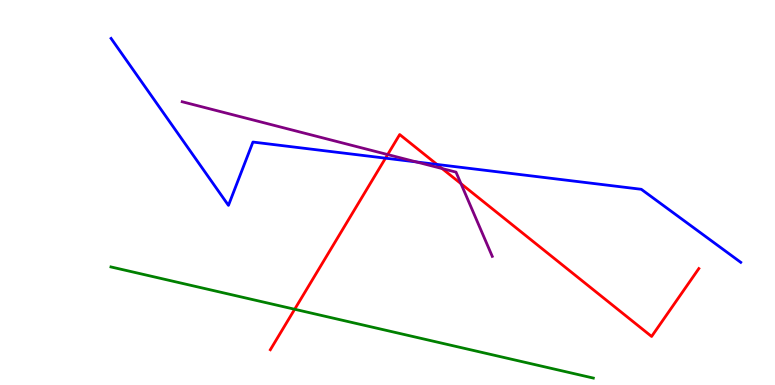[{'lines': ['blue', 'red'], 'intersections': [{'x': 4.97, 'y': 5.89}, {'x': 5.64, 'y': 5.73}]}, {'lines': ['green', 'red'], 'intersections': [{'x': 3.8, 'y': 1.97}]}, {'lines': ['purple', 'red'], 'intersections': [{'x': 5.0, 'y': 5.99}, {'x': 5.7, 'y': 5.62}, {'x': 5.95, 'y': 5.23}]}, {'lines': ['blue', 'green'], 'intersections': []}, {'lines': ['blue', 'purple'], 'intersections': [{'x': 5.37, 'y': 5.79}]}, {'lines': ['green', 'purple'], 'intersections': []}]